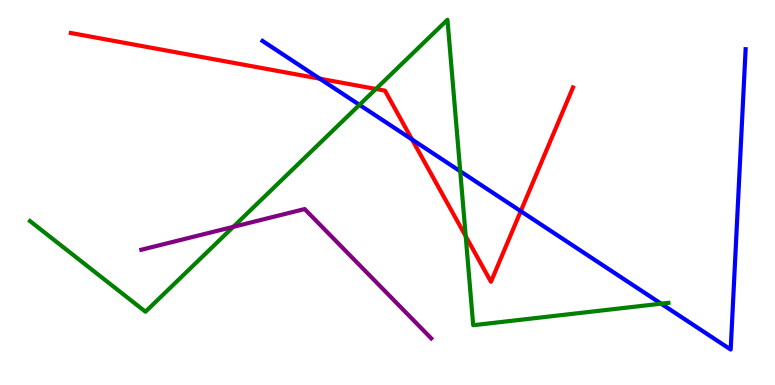[{'lines': ['blue', 'red'], 'intersections': [{'x': 4.13, 'y': 7.96}, {'x': 5.32, 'y': 6.38}, {'x': 6.72, 'y': 4.52}]}, {'lines': ['green', 'red'], 'intersections': [{'x': 4.85, 'y': 7.69}, {'x': 6.01, 'y': 3.86}]}, {'lines': ['purple', 'red'], 'intersections': []}, {'lines': ['blue', 'green'], 'intersections': [{'x': 4.64, 'y': 7.28}, {'x': 5.94, 'y': 5.55}, {'x': 8.53, 'y': 2.11}]}, {'lines': ['blue', 'purple'], 'intersections': []}, {'lines': ['green', 'purple'], 'intersections': [{'x': 3.01, 'y': 4.11}]}]